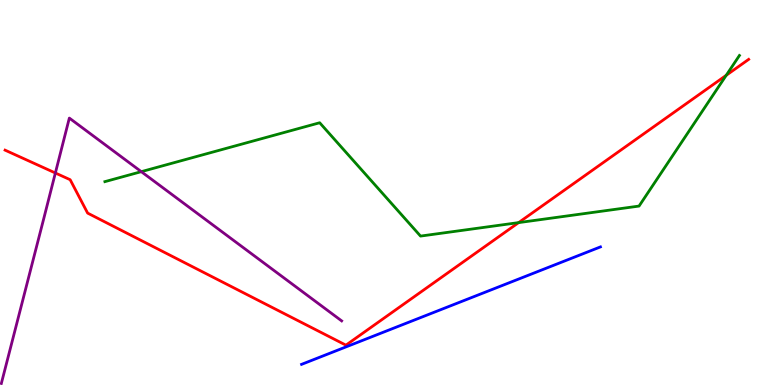[{'lines': ['blue', 'red'], 'intersections': []}, {'lines': ['green', 'red'], 'intersections': [{'x': 6.69, 'y': 4.22}, {'x': 9.37, 'y': 8.04}]}, {'lines': ['purple', 'red'], 'intersections': [{'x': 0.714, 'y': 5.51}]}, {'lines': ['blue', 'green'], 'intersections': []}, {'lines': ['blue', 'purple'], 'intersections': []}, {'lines': ['green', 'purple'], 'intersections': [{'x': 1.82, 'y': 5.54}]}]